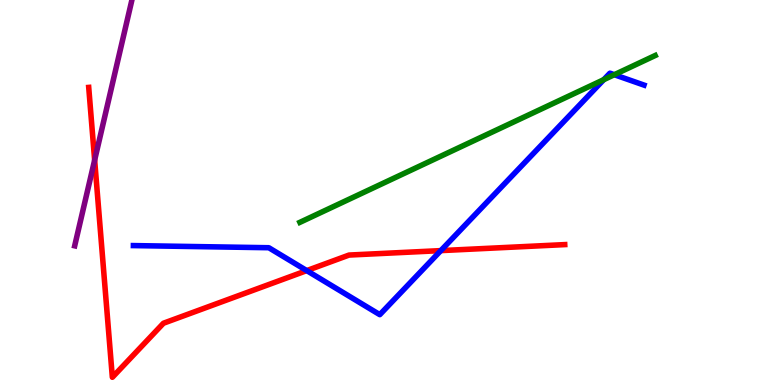[{'lines': ['blue', 'red'], 'intersections': [{'x': 3.96, 'y': 2.97}, {'x': 5.69, 'y': 3.49}]}, {'lines': ['green', 'red'], 'intersections': []}, {'lines': ['purple', 'red'], 'intersections': [{'x': 1.22, 'y': 5.84}]}, {'lines': ['blue', 'green'], 'intersections': [{'x': 7.79, 'y': 7.93}, {'x': 7.93, 'y': 8.06}]}, {'lines': ['blue', 'purple'], 'intersections': []}, {'lines': ['green', 'purple'], 'intersections': []}]